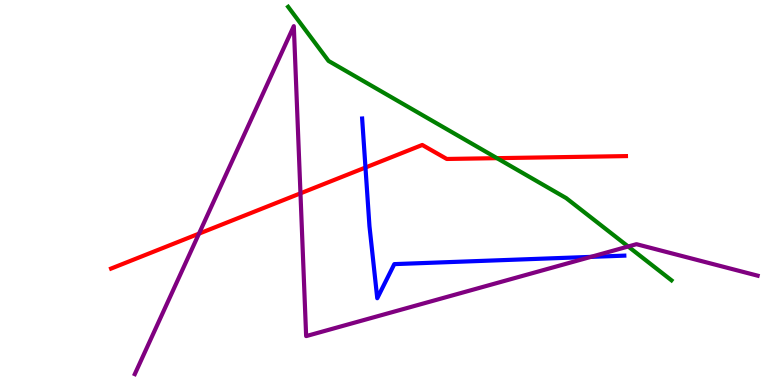[{'lines': ['blue', 'red'], 'intersections': [{'x': 4.72, 'y': 5.65}]}, {'lines': ['green', 'red'], 'intersections': [{'x': 6.41, 'y': 5.89}]}, {'lines': ['purple', 'red'], 'intersections': [{'x': 2.57, 'y': 3.93}, {'x': 3.88, 'y': 4.98}]}, {'lines': ['blue', 'green'], 'intersections': []}, {'lines': ['blue', 'purple'], 'intersections': [{'x': 7.62, 'y': 3.33}]}, {'lines': ['green', 'purple'], 'intersections': [{'x': 8.11, 'y': 3.6}]}]